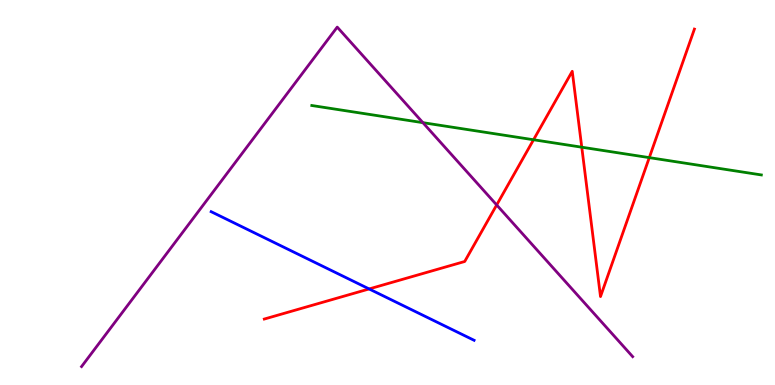[{'lines': ['blue', 'red'], 'intersections': [{'x': 4.76, 'y': 2.49}]}, {'lines': ['green', 'red'], 'intersections': [{'x': 6.88, 'y': 6.37}, {'x': 7.51, 'y': 6.18}, {'x': 8.38, 'y': 5.91}]}, {'lines': ['purple', 'red'], 'intersections': [{'x': 6.41, 'y': 4.68}]}, {'lines': ['blue', 'green'], 'intersections': []}, {'lines': ['blue', 'purple'], 'intersections': []}, {'lines': ['green', 'purple'], 'intersections': [{'x': 5.46, 'y': 6.81}]}]